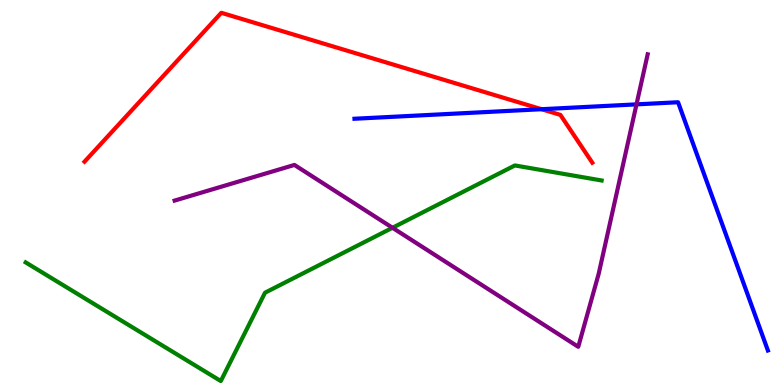[{'lines': ['blue', 'red'], 'intersections': [{'x': 6.99, 'y': 7.16}]}, {'lines': ['green', 'red'], 'intersections': []}, {'lines': ['purple', 'red'], 'intersections': []}, {'lines': ['blue', 'green'], 'intersections': []}, {'lines': ['blue', 'purple'], 'intersections': [{'x': 8.21, 'y': 7.29}]}, {'lines': ['green', 'purple'], 'intersections': [{'x': 5.06, 'y': 4.08}]}]